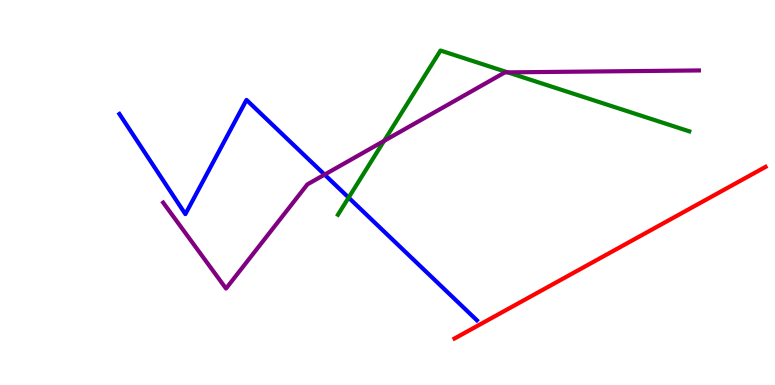[{'lines': ['blue', 'red'], 'intersections': []}, {'lines': ['green', 'red'], 'intersections': []}, {'lines': ['purple', 'red'], 'intersections': []}, {'lines': ['blue', 'green'], 'intersections': [{'x': 4.5, 'y': 4.87}]}, {'lines': ['blue', 'purple'], 'intersections': [{'x': 4.19, 'y': 5.46}]}, {'lines': ['green', 'purple'], 'intersections': [{'x': 4.96, 'y': 6.34}, {'x': 6.55, 'y': 8.12}]}]